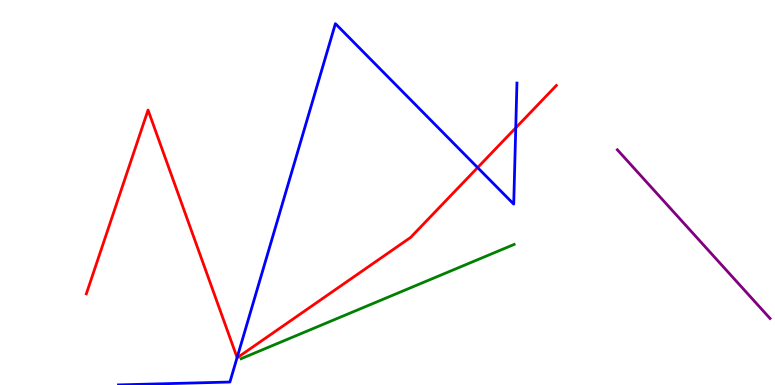[{'lines': ['blue', 'red'], 'intersections': [{'x': 3.06, 'y': 0.712}, {'x': 6.16, 'y': 5.65}, {'x': 6.65, 'y': 6.68}]}, {'lines': ['green', 'red'], 'intersections': []}, {'lines': ['purple', 'red'], 'intersections': []}, {'lines': ['blue', 'green'], 'intersections': []}, {'lines': ['blue', 'purple'], 'intersections': []}, {'lines': ['green', 'purple'], 'intersections': []}]